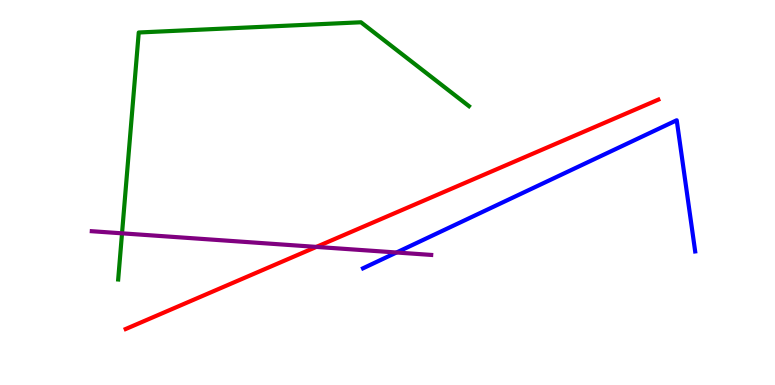[{'lines': ['blue', 'red'], 'intersections': []}, {'lines': ['green', 'red'], 'intersections': []}, {'lines': ['purple', 'red'], 'intersections': [{'x': 4.08, 'y': 3.59}]}, {'lines': ['blue', 'green'], 'intersections': []}, {'lines': ['blue', 'purple'], 'intersections': [{'x': 5.12, 'y': 3.44}]}, {'lines': ['green', 'purple'], 'intersections': [{'x': 1.57, 'y': 3.94}]}]